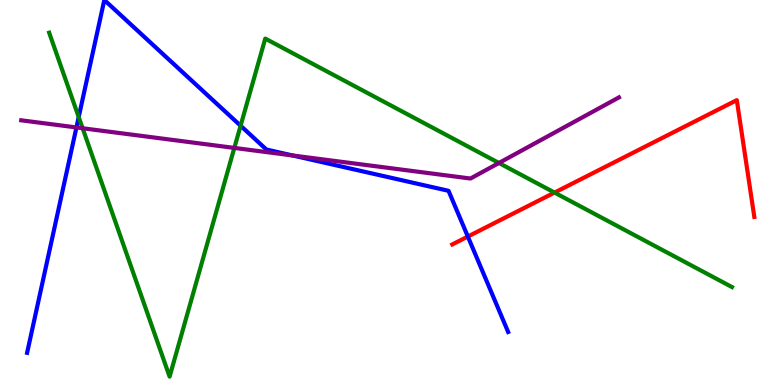[{'lines': ['blue', 'red'], 'intersections': [{'x': 6.04, 'y': 3.86}]}, {'lines': ['green', 'red'], 'intersections': [{'x': 7.16, 'y': 5.0}]}, {'lines': ['purple', 'red'], 'intersections': []}, {'lines': ['blue', 'green'], 'intersections': [{'x': 1.02, 'y': 6.96}, {'x': 3.1, 'y': 6.73}]}, {'lines': ['blue', 'purple'], 'intersections': [{'x': 0.986, 'y': 6.69}, {'x': 3.78, 'y': 5.96}]}, {'lines': ['green', 'purple'], 'intersections': [{'x': 1.07, 'y': 6.67}, {'x': 3.02, 'y': 6.16}, {'x': 6.44, 'y': 5.77}]}]